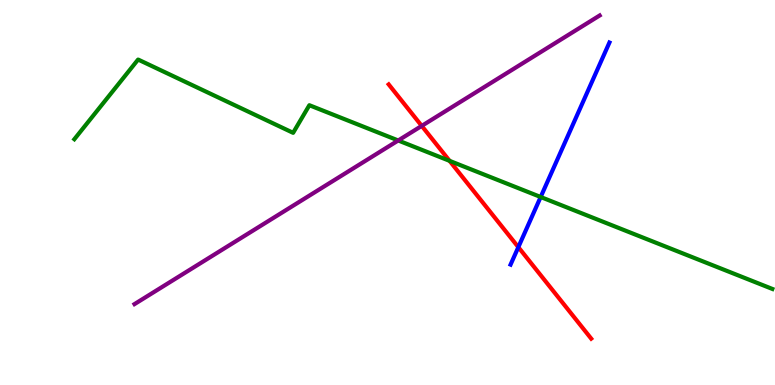[{'lines': ['blue', 'red'], 'intersections': [{'x': 6.69, 'y': 3.58}]}, {'lines': ['green', 'red'], 'intersections': [{'x': 5.8, 'y': 5.82}]}, {'lines': ['purple', 'red'], 'intersections': [{'x': 5.44, 'y': 6.73}]}, {'lines': ['blue', 'green'], 'intersections': [{'x': 6.98, 'y': 4.88}]}, {'lines': ['blue', 'purple'], 'intersections': []}, {'lines': ['green', 'purple'], 'intersections': [{'x': 5.14, 'y': 6.35}]}]